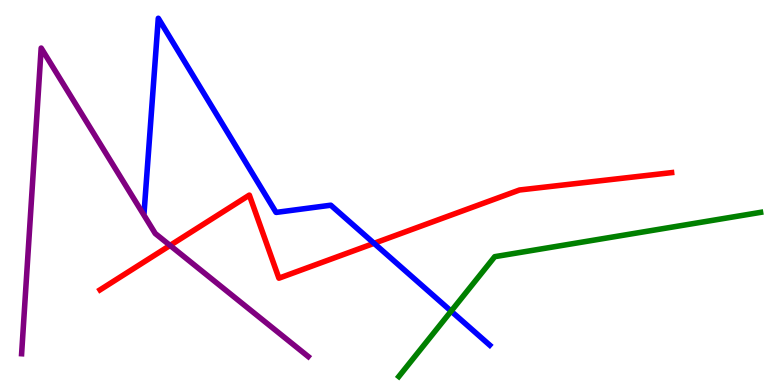[{'lines': ['blue', 'red'], 'intersections': [{'x': 4.83, 'y': 3.68}]}, {'lines': ['green', 'red'], 'intersections': []}, {'lines': ['purple', 'red'], 'intersections': [{'x': 2.19, 'y': 3.63}]}, {'lines': ['blue', 'green'], 'intersections': [{'x': 5.82, 'y': 1.92}]}, {'lines': ['blue', 'purple'], 'intersections': []}, {'lines': ['green', 'purple'], 'intersections': []}]